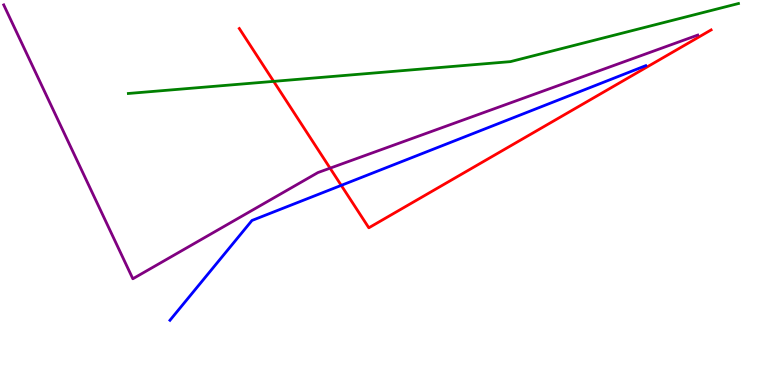[{'lines': ['blue', 'red'], 'intersections': [{'x': 4.4, 'y': 5.19}]}, {'lines': ['green', 'red'], 'intersections': [{'x': 3.53, 'y': 7.89}]}, {'lines': ['purple', 'red'], 'intersections': [{'x': 4.26, 'y': 5.63}]}, {'lines': ['blue', 'green'], 'intersections': []}, {'lines': ['blue', 'purple'], 'intersections': []}, {'lines': ['green', 'purple'], 'intersections': []}]